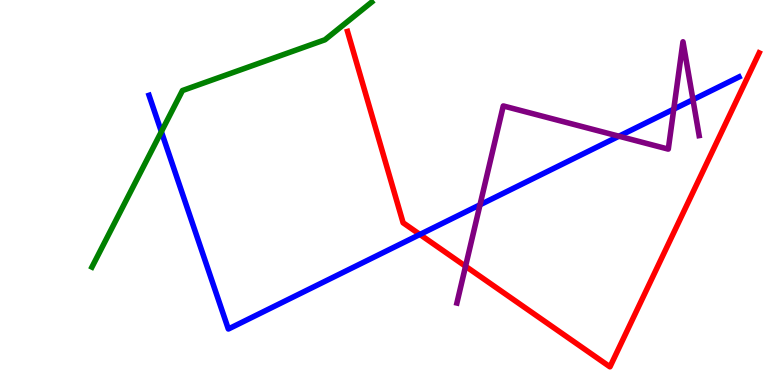[{'lines': ['blue', 'red'], 'intersections': [{'x': 5.42, 'y': 3.91}]}, {'lines': ['green', 'red'], 'intersections': []}, {'lines': ['purple', 'red'], 'intersections': [{'x': 6.01, 'y': 3.08}]}, {'lines': ['blue', 'green'], 'intersections': [{'x': 2.08, 'y': 6.58}]}, {'lines': ['blue', 'purple'], 'intersections': [{'x': 6.19, 'y': 4.68}, {'x': 7.99, 'y': 6.46}, {'x': 8.69, 'y': 7.16}, {'x': 8.94, 'y': 7.41}]}, {'lines': ['green', 'purple'], 'intersections': []}]